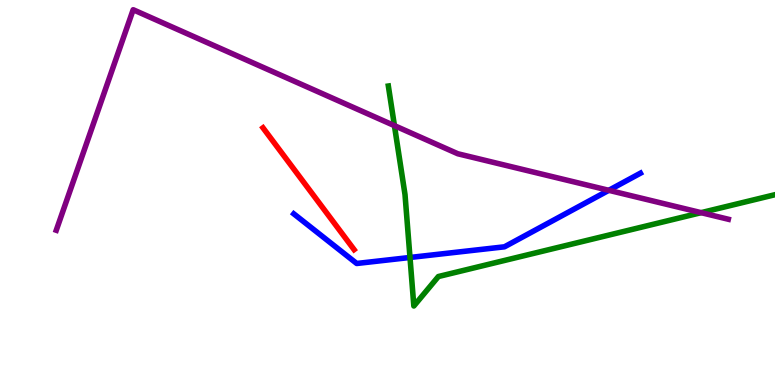[{'lines': ['blue', 'red'], 'intersections': []}, {'lines': ['green', 'red'], 'intersections': []}, {'lines': ['purple', 'red'], 'intersections': []}, {'lines': ['blue', 'green'], 'intersections': [{'x': 5.29, 'y': 3.31}]}, {'lines': ['blue', 'purple'], 'intersections': [{'x': 7.86, 'y': 5.06}]}, {'lines': ['green', 'purple'], 'intersections': [{'x': 5.09, 'y': 6.74}, {'x': 9.05, 'y': 4.48}]}]